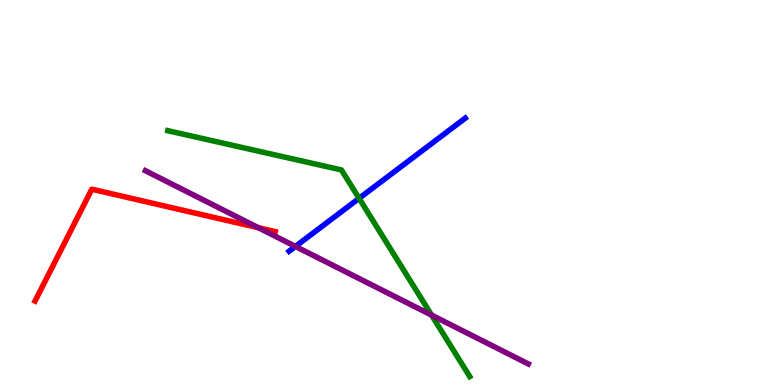[{'lines': ['blue', 'red'], 'intersections': []}, {'lines': ['green', 'red'], 'intersections': []}, {'lines': ['purple', 'red'], 'intersections': [{'x': 3.33, 'y': 4.08}]}, {'lines': ['blue', 'green'], 'intersections': [{'x': 4.63, 'y': 4.85}]}, {'lines': ['blue', 'purple'], 'intersections': [{'x': 3.81, 'y': 3.6}]}, {'lines': ['green', 'purple'], 'intersections': [{'x': 5.57, 'y': 1.81}]}]